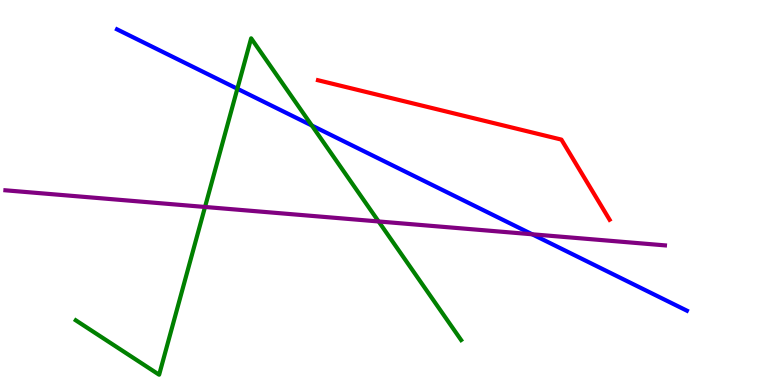[{'lines': ['blue', 'red'], 'intersections': []}, {'lines': ['green', 'red'], 'intersections': []}, {'lines': ['purple', 'red'], 'intersections': []}, {'lines': ['blue', 'green'], 'intersections': [{'x': 3.06, 'y': 7.69}, {'x': 4.02, 'y': 6.74}]}, {'lines': ['blue', 'purple'], 'intersections': [{'x': 6.87, 'y': 3.91}]}, {'lines': ['green', 'purple'], 'intersections': [{'x': 2.65, 'y': 4.62}, {'x': 4.89, 'y': 4.25}]}]